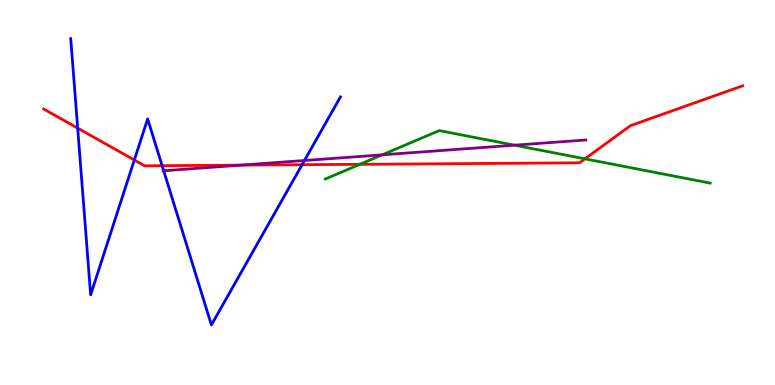[{'lines': ['blue', 'red'], 'intersections': [{'x': 1.0, 'y': 6.67}, {'x': 1.73, 'y': 5.84}, {'x': 2.09, 'y': 5.7}, {'x': 3.9, 'y': 5.72}]}, {'lines': ['green', 'red'], 'intersections': [{'x': 4.64, 'y': 5.73}, {'x': 7.55, 'y': 5.87}]}, {'lines': ['purple', 'red'], 'intersections': [{'x': 3.11, 'y': 5.71}]}, {'lines': ['blue', 'green'], 'intersections': []}, {'lines': ['blue', 'purple'], 'intersections': [{'x': 2.11, 'y': 5.56}, {'x': 3.93, 'y': 5.83}]}, {'lines': ['green', 'purple'], 'intersections': [{'x': 4.93, 'y': 5.98}, {'x': 6.64, 'y': 6.23}]}]